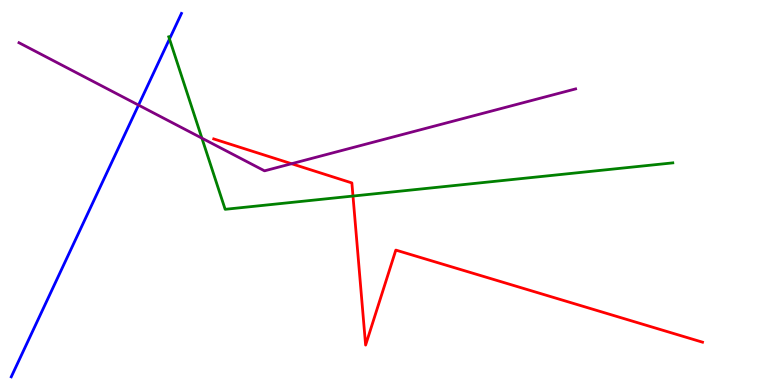[{'lines': ['blue', 'red'], 'intersections': []}, {'lines': ['green', 'red'], 'intersections': [{'x': 4.55, 'y': 4.91}]}, {'lines': ['purple', 'red'], 'intersections': [{'x': 3.76, 'y': 5.75}]}, {'lines': ['blue', 'green'], 'intersections': [{'x': 2.19, 'y': 8.99}]}, {'lines': ['blue', 'purple'], 'intersections': [{'x': 1.79, 'y': 7.27}]}, {'lines': ['green', 'purple'], 'intersections': [{'x': 2.61, 'y': 6.41}]}]